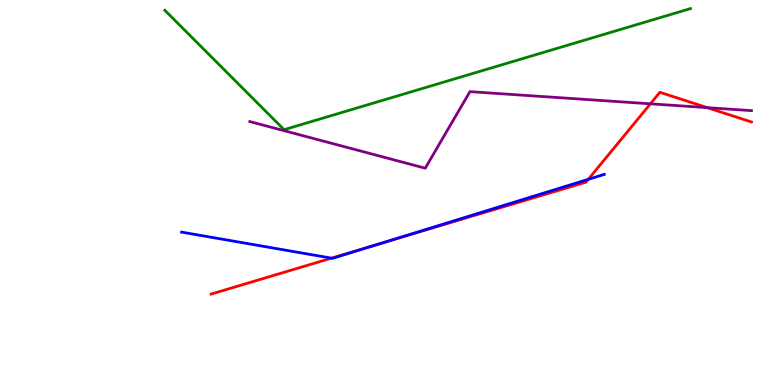[{'lines': ['blue', 'red'], 'intersections': [{'x': 4.28, 'y': 3.29}, {'x': 4.92, 'y': 3.68}, {'x': 7.59, 'y': 5.34}]}, {'lines': ['green', 'red'], 'intersections': []}, {'lines': ['purple', 'red'], 'intersections': [{'x': 8.39, 'y': 7.3}, {'x': 9.13, 'y': 7.2}]}, {'lines': ['blue', 'green'], 'intersections': []}, {'lines': ['blue', 'purple'], 'intersections': []}, {'lines': ['green', 'purple'], 'intersections': []}]